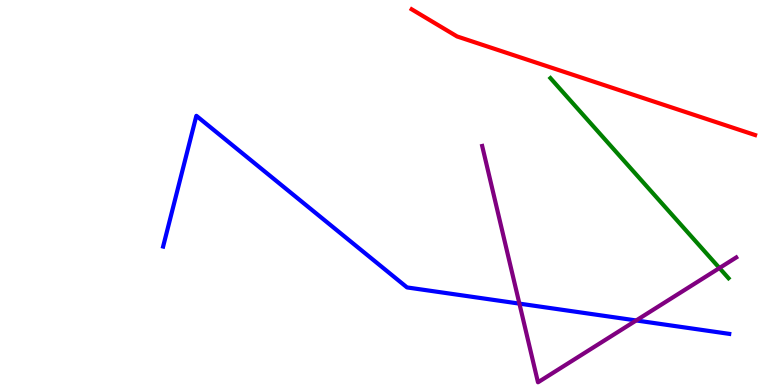[{'lines': ['blue', 'red'], 'intersections': []}, {'lines': ['green', 'red'], 'intersections': []}, {'lines': ['purple', 'red'], 'intersections': []}, {'lines': ['blue', 'green'], 'intersections': []}, {'lines': ['blue', 'purple'], 'intersections': [{'x': 6.7, 'y': 2.11}, {'x': 8.21, 'y': 1.68}]}, {'lines': ['green', 'purple'], 'intersections': [{'x': 9.28, 'y': 3.04}]}]